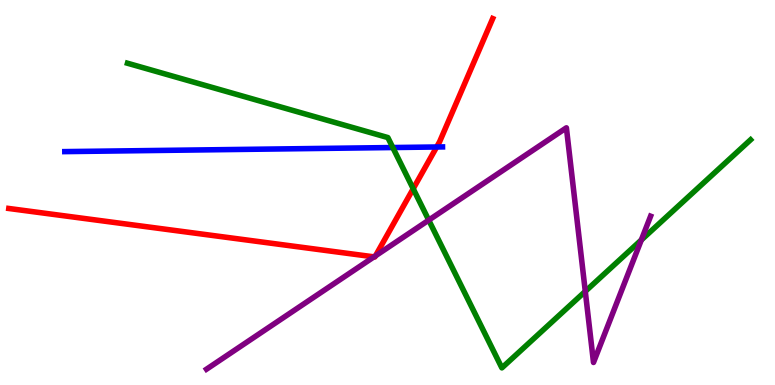[{'lines': ['blue', 'red'], 'intersections': [{'x': 5.63, 'y': 6.18}]}, {'lines': ['green', 'red'], 'intersections': [{'x': 5.33, 'y': 5.1}]}, {'lines': ['purple', 'red'], 'intersections': [{'x': 4.83, 'y': 3.33}, {'x': 4.84, 'y': 3.35}]}, {'lines': ['blue', 'green'], 'intersections': [{'x': 5.07, 'y': 6.17}]}, {'lines': ['blue', 'purple'], 'intersections': []}, {'lines': ['green', 'purple'], 'intersections': [{'x': 5.53, 'y': 4.28}, {'x': 7.55, 'y': 2.43}, {'x': 8.28, 'y': 3.77}]}]